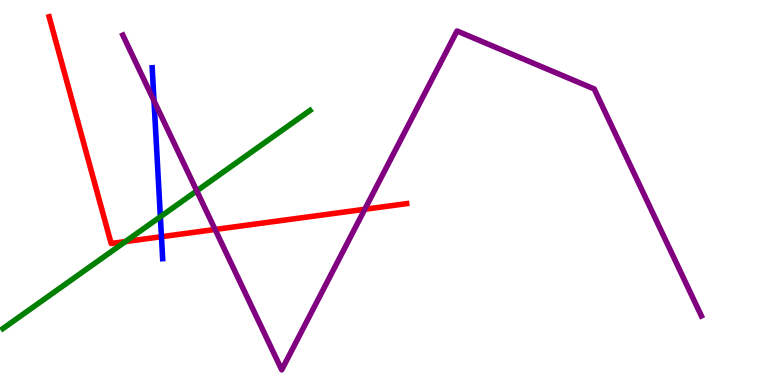[{'lines': ['blue', 'red'], 'intersections': [{'x': 2.08, 'y': 3.85}]}, {'lines': ['green', 'red'], 'intersections': [{'x': 1.62, 'y': 3.73}]}, {'lines': ['purple', 'red'], 'intersections': [{'x': 2.78, 'y': 4.04}, {'x': 4.71, 'y': 4.56}]}, {'lines': ['blue', 'green'], 'intersections': [{'x': 2.07, 'y': 4.37}]}, {'lines': ['blue', 'purple'], 'intersections': [{'x': 1.99, 'y': 7.38}]}, {'lines': ['green', 'purple'], 'intersections': [{'x': 2.54, 'y': 5.04}]}]